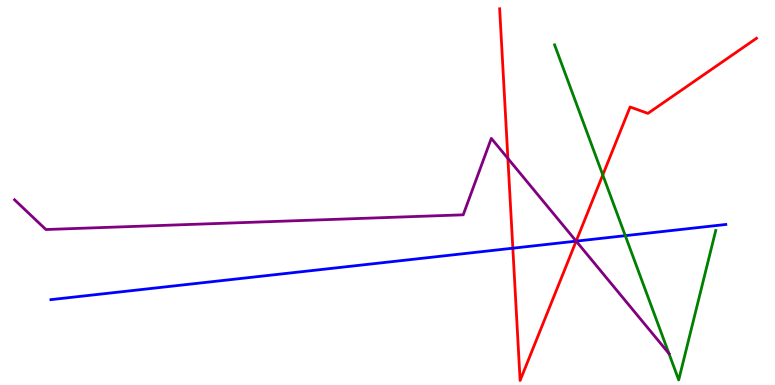[{'lines': ['blue', 'red'], 'intersections': [{'x': 6.62, 'y': 3.55}, {'x': 7.43, 'y': 3.74}]}, {'lines': ['green', 'red'], 'intersections': [{'x': 7.78, 'y': 5.46}]}, {'lines': ['purple', 'red'], 'intersections': [{'x': 6.55, 'y': 5.88}, {'x': 7.43, 'y': 3.74}]}, {'lines': ['blue', 'green'], 'intersections': [{'x': 8.07, 'y': 3.88}]}, {'lines': ['blue', 'purple'], 'intersections': [{'x': 7.43, 'y': 3.74}]}, {'lines': ['green', 'purple'], 'intersections': [{'x': 8.63, 'y': 0.819}]}]